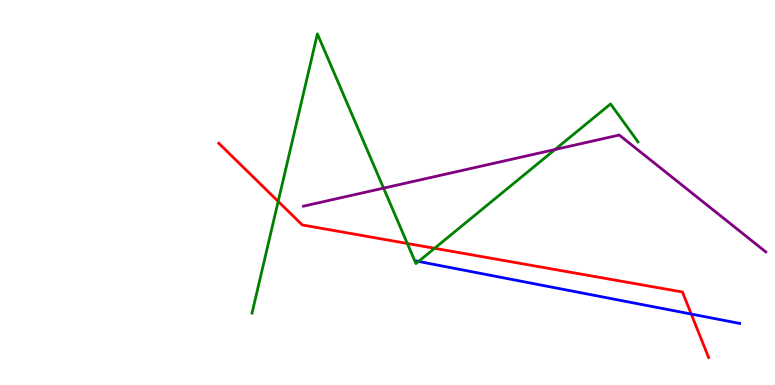[{'lines': ['blue', 'red'], 'intersections': [{'x': 8.92, 'y': 1.84}]}, {'lines': ['green', 'red'], 'intersections': [{'x': 3.59, 'y': 4.77}, {'x': 5.26, 'y': 3.68}, {'x': 5.61, 'y': 3.55}]}, {'lines': ['purple', 'red'], 'intersections': []}, {'lines': ['blue', 'green'], 'intersections': [{'x': 5.4, 'y': 3.21}]}, {'lines': ['blue', 'purple'], 'intersections': []}, {'lines': ['green', 'purple'], 'intersections': [{'x': 4.95, 'y': 5.11}, {'x': 7.16, 'y': 6.12}]}]